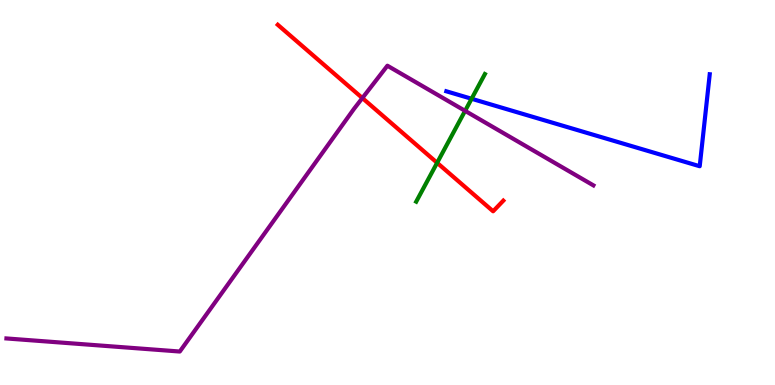[{'lines': ['blue', 'red'], 'intersections': []}, {'lines': ['green', 'red'], 'intersections': [{'x': 5.64, 'y': 5.77}]}, {'lines': ['purple', 'red'], 'intersections': [{'x': 4.68, 'y': 7.45}]}, {'lines': ['blue', 'green'], 'intersections': [{'x': 6.09, 'y': 7.43}]}, {'lines': ['blue', 'purple'], 'intersections': []}, {'lines': ['green', 'purple'], 'intersections': [{'x': 6.0, 'y': 7.12}]}]